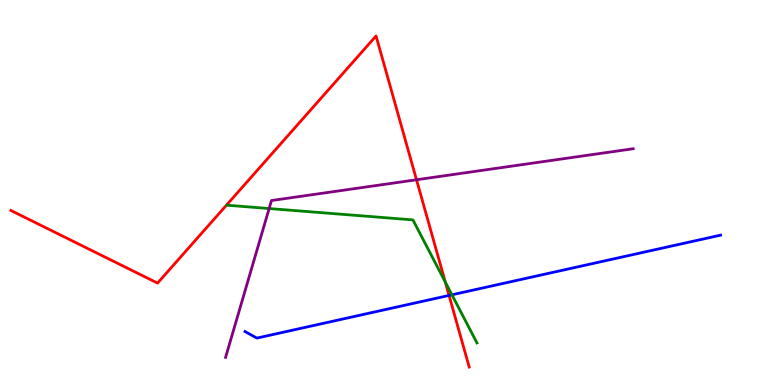[{'lines': ['blue', 'red'], 'intersections': [{'x': 5.79, 'y': 2.33}]}, {'lines': ['green', 'red'], 'intersections': [{'x': 5.75, 'y': 2.67}]}, {'lines': ['purple', 'red'], 'intersections': [{'x': 5.37, 'y': 5.33}]}, {'lines': ['blue', 'green'], 'intersections': [{'x': 5.83, 'y': 2.34}]}, {'lines': ['blue', 'purple'], 'intersections': []}, {'lines': ['green', 'purple'], 'intersections': [{'x': 3.47, 'y': 4.58}]}]